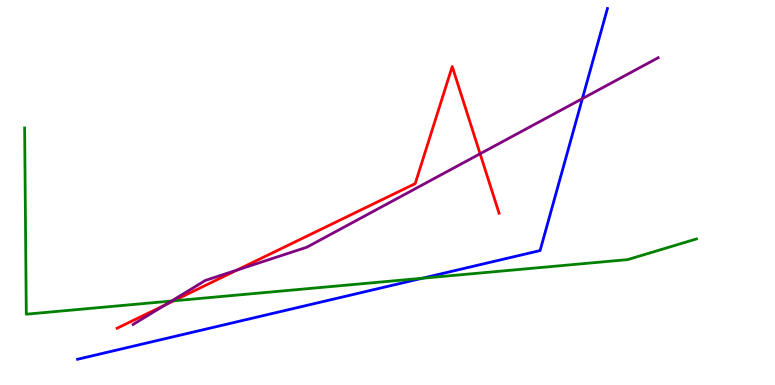[{'lines': ['blue', 'red'], 'intersections': []}, {'lines': ['green', 'red'], 'intersections': [{'x': 2.24, 'y': 2.19}]}, {'lines': ['purple', 'red'], 'intersections': [{'x': 2.13, 'y': 2.08}, {'x': 3.06, 'y': 2.98}, {'x': 6.19, 'y': 6.01}]}, {'lines': ['blue', 'green'], 'intersections': [{'x': 5.45, 'y': 2.77}]}, {'lines': ['blue', 'purple'], 'intersections': [{'x': 7.51, 'y': 7.44}]}, {'lines': ['green', 'purple'], 'intersections': [{'x': 2.21, 'y': 2.18}]}]